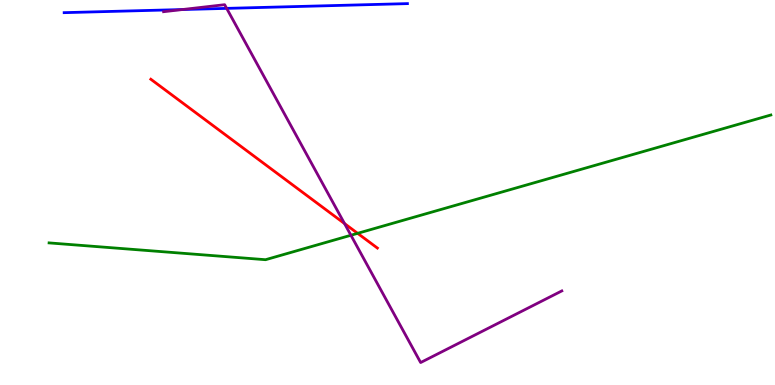[{'lines': ['blue', 'red'], 'intersections': []}, {'lines': ['green', 'red'], 'intersections': [{'x': 4.61, 'y': 3.94}]}, {'lines': ['purple', 'red'], 'intersections': [{'x': 4.45, 'y': 4.19}]}, {'lines': ['blue', 'green'], 'intersections': []}, {'lines': ['blue', 'purple'], 'intersections': [{'x': 2.35, 'y': 9.75}, {'x': 2.92, 'y': 9.78}]}, {'lines': ['green', 'purple'], 'intersections': [{'x': 4.53, 'y': 3.89}]}]